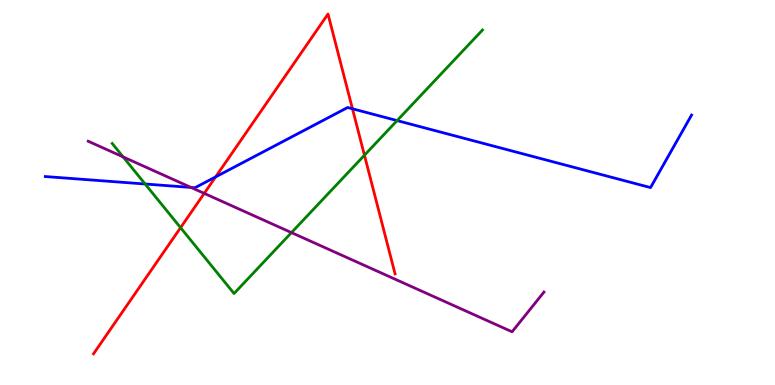[{'lines': ['blue', 'red'], 'intersections': [{'x': 2.78, 'y': 5.4}, {'x': 4.55, 'y': 7.17}]}, {'lines': ['green', 'red'], 'intersections': [{'x': 2.33, 'y': 4.09}, {'x': 4.7, 'y': 5.97}]}, {'lines': ['purple', 'red'], 'intersections': [{'x': 2.64, 'y': 4.98}]}, {'lines': ['blue', 'green'], 'intersections': [{'x': 1.87, 'y': 5.22}, {'x': 5.12, 'y': 6.87}]}, {'lines': ['blue', 'purple'], 'intersections': [{'x': 2.46, 'y': 5.13}]}, {'lines': ['green', 'purple'], 'intersections': [{'x': 1.59, 'y': 5.92}, {'x': 3.76, 'y': 3.96}]}]